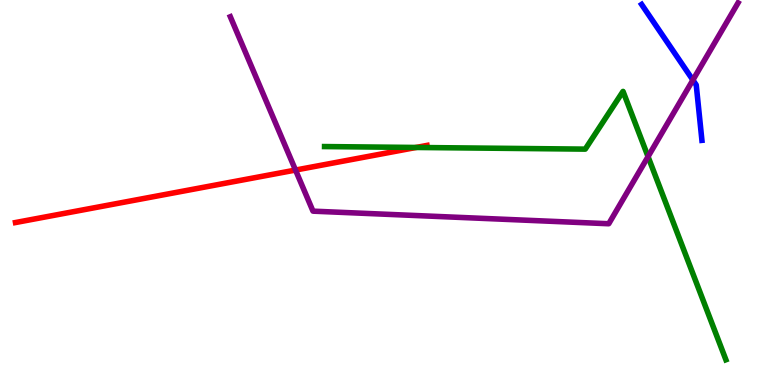[{'lines': ['blue', 'red'], 'intersections': []}, {'lines': ['green', 'red'], 'intersections': [{'x': 5.37, 'y': 6.17}]}, {'lines': ['purple', 'red'], 'intersections': [{'x': 3.81, 'y': 5.58}]}, {'lines': ['blue', 'green'], 'intersections': []}, {'lines': ['blue', 'purple'], 'intersections': [{'x': 8.94, 'y': 7.92}]}, {'lines': ['green', 'purple'], 'intersections': [{'x': 8.36, 'y': 5.93}]}]